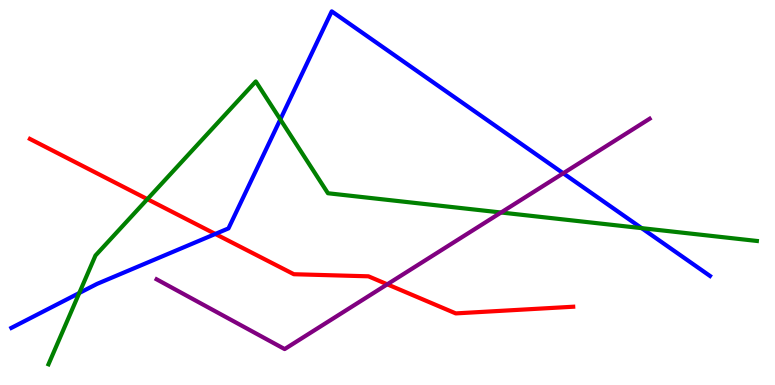[{'lines': ['blue', 'red'], 'intersections': [{'x': 2.78, 'y': 3.92}]}, {'lines': ['green', 'red'], 'intersections': [{'x': 1.9, 'y': 4.83}]}, {'lines': ['purple', 'red'], 'intersections': [{'x': 5.0, 'y': 2.62}]}, {'lines': ['blue', 'green'], 'intersections': [{'x': 1.02, 'y': 2.39}, {'x': 3.62, 'y': 6.9}, {'x': 8.28, 'y': 4.07}]}, {'lines': ['blue', 'purple'], 'intersections': [{'x': 7.27, 'y': 5.5}]}, {'lines': ['green', 'purple'], 'intersections': [{'x': 6.47, 'y': 4.48}]}]